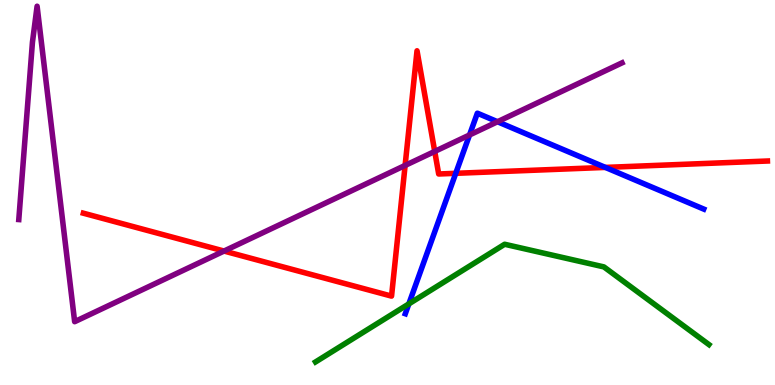[{'lines': ['blue', 'red'], 'intersections': [{'x': 5.88, 'y': 5.5}, {'x': 7.81, 'y': 5.65}]}, {'lines': ['green', 'red'], 'intersections': []}, {'lines': ['purple', 'red'], 'intersections': [{'x': 2.89, 'y': 3.48}, {'x': 5.23, 'y': 5.7}, {'x': 5.61, 'y': 6.07}]}, {'lines': ['blue', 'green'], 'intersections': [{'x': 5.28, 'y': 2.11}]}, {'lines': ['blue', 'purple'], 'intersections': [{'x': 6.06, 'y': 6.49}, {'x': 6.42, 'y': 6.84}]}, {'lines': ['green', 'purple'], 'intersections': []}]